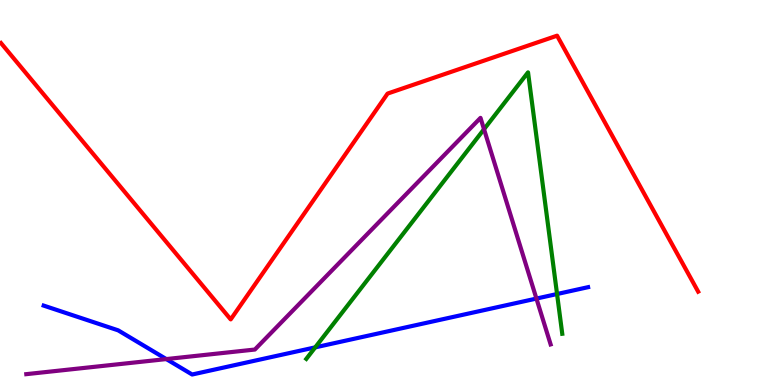[{'lines': ['blue', 'red'], 'intersections': []}, {'lines': ['green', 'red'], 'intersections': []}, {'lines': ['purple', 'red'], 'intersections': []}, {'lines': ['blue', 'green'], 'intersections': [{'x': 4.07, 'y': 0.977}, {'x': 7.19, 'y': 2.36}]}, {'lines': ['blue', 'purple'], 'intersections': [{'x': 2.15, 'y': 0.673}, {'x': 6.92, 'y': 2.24}]}, {'lines': ['green', 'purple'], 'intersections': [{'x': 6.25, 'y': 6.64}]}]